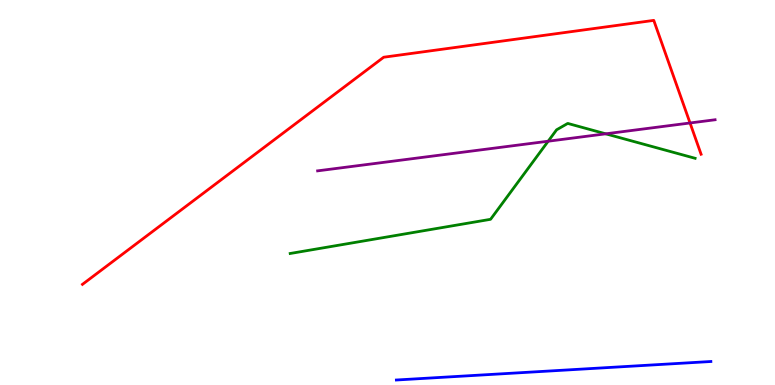[{'lines': ['blue', 'red'], 'intersections': []}, {'lines': ['green', 'red'], 'intersections': []}, {'lines': ['purple', 'red'], 'intersections': [{'x': 8.9, 'y': 6.81}]}, {'lines': ['blue', 'green'], 'intersections': []}, {'lines': ['blue', 'purple'], 'intersections': []}, {'lines': ['green', 'purple'], 'intersections': [{'x': 7.07, 'y': 6.33}, {'x': 7.82, 'y': 6.52}]}]